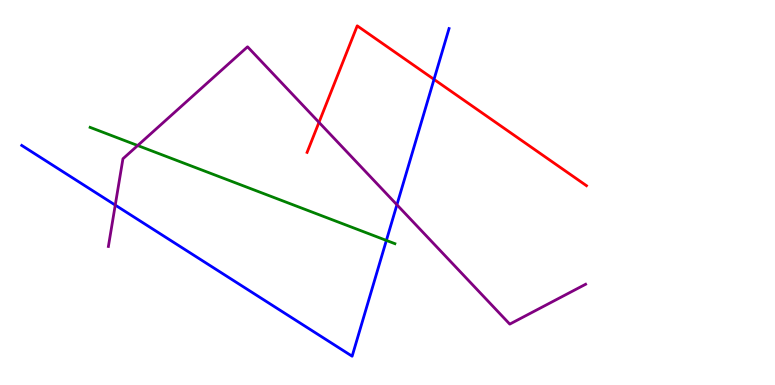[{'lines': ['blue', 'red'], 'intersections': [{'x': 5.6, 'y': 7.94}]}, {'lines': ['green', 'red'], 'intersections': []}, {'lines': ['purple', 'red'], 'intersections': [{'x': 4.12, 'y': 6.82}]}, {'lines': ['blue', 'green'], 'intersections': [{'x': 4.99, 'y': 3.76}]}, {'lines': ['blue', 'purple'], 'intersections': [{'x': 1.49, 'y': 4.67}, {'x': 5.12, 'y': 4.68}]}, {'lines': ['green', 'purple'], 'intersections': [{'x': 1.78, 'y': 6.22}]}]